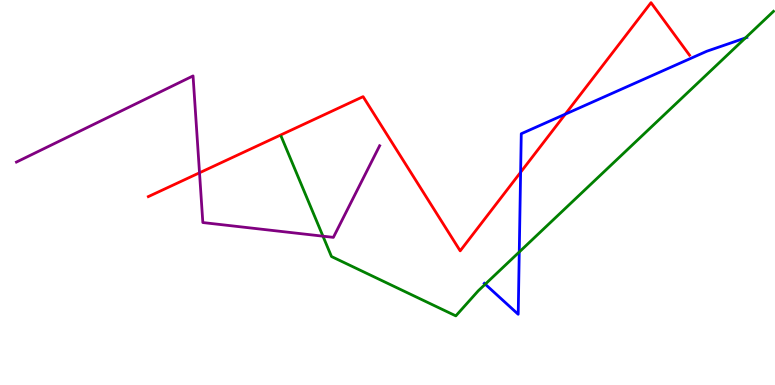[{'lines': ['blue', 'red'], 'intersections': [{'x': 6.72, 'y': 5.53}, {'x': 7.29, 'y': 7.03}]}, {'lines': ['green', 'red'], 'intersections': []}, {'lines': ['purple', 'red'], 'intersections': [{'x': 2.57, 'y': 5.51}]}, {'lines': ['blue', 'green'], 'intersections': [{'x': 6.26, 'y': 2.62}, {'x': 6.7, 'y': 3.45}, {'x': 9.62, 'y': 9.01}]}, {'lines': ['blue', 'purple'], 'intersections': []}, {'lines': ['green', 'purple'], 'intersections': [{'x': 4.17, 'y': 3.87}]}]